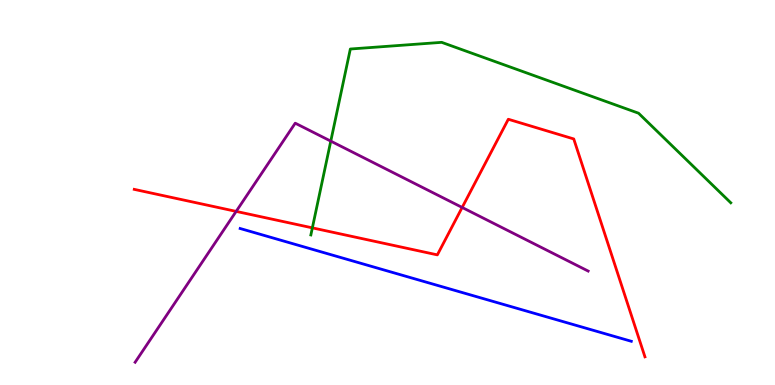[{'lines': ['blue', 'red'], 'intersections': []}, {'lines': ['green', 'red'], 'intersections': [{'x': 4.03, 'y': 4.08}]}, {'lines': ['purple', 'red'], 'intersections': [{'x': 3.05, 'y': 4.51}, {'x': 5.96, 'y': 4.61}]}, {'lines': ['blue', 'green'], 'intersections': []}, {'lines': ['blue', 'purple'], 'intersections': []}, {'lines': ['green', 'purple'], 'intersections': [{'x': 4.27, 'y': 6.33}]}]